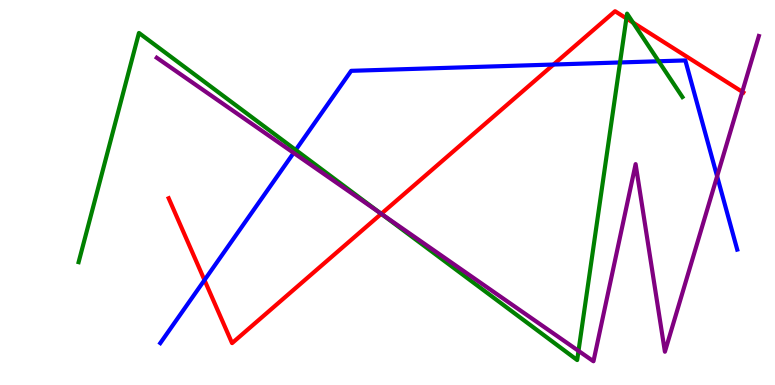[{'lines': ['blue', 'red'], 'intersections': [{'x': 2.64, 'y': 2.73}, {'x': 7.14, 'y': 8.32}]}, {'lines': ['green', 'red'], 'intersections': [{'x': 4.92, 'y': 4.45}, {'x': 8.08, 'y': 9.52}, {'x': 8.17, 'y': 9.41}]}, {'lines': ['purple', 'red'], 'intersections': [{'x': 4.92, 'y': 4.45}, {'x': 9.58, 'y': 7.62}]}, {'lines': ['blue', 'green'], 'intersections': [{'x': 3.82, 'y': 6.1}, {'x': 8.0, 'y': 8.38}, {'x': 8.5, 'y': 8.41}]}, {'lines': ['blue', 'purple'], 'intersections': [{'x': 3.79, 'y': 6.03}, {'x': 9.25, 'y': 5.42}]}, {'lines': ['green', 'purple'], 'intersections': [{'x': 4.91, 'y': 4.46}, {'x': 7.46, 'y': 0.886}]}]